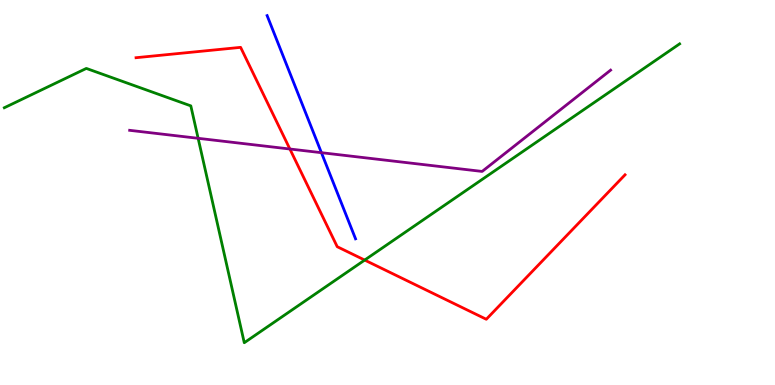[{'lines': ['blue', 'red'], 'intersections': []}, {'lines': ['green', 'red'], 'intersections': [{'x': 4.71, 'y': 3.24}]}, {'lines': ['purple', 'red'], 'intersections': [{'x': 3.74, 'y': 6.13}]}, {'lines': ['blue', 'green'], 'intersections': []}, {'lines': ['blue', 'purple'], 'intersections': [{'x': 4.15, 'y': 6.03}]}, {'lines': ['green', 'purple'], 'intersections': [{'x': 2.56, 'y': 6.41}]}]